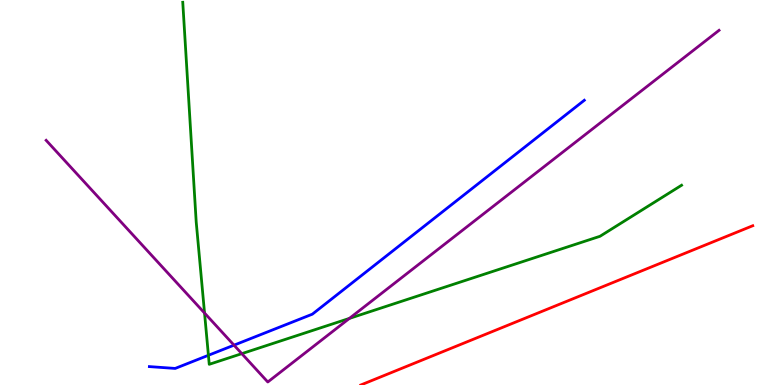[{'lines': ['blue', 'red'], 'intersections': []}, {'lines': ['green', 'red'], 'intersections': []}, {'lines': ['purple', 'red'], 'intersections': []}, {'lines': ['blue', 'green'], 'intersections': [{'x': 2.69, 'y': 0.772}]}, {'lines': ['blue', 'purple'], 'intersections': [{'x': 3.02, 'y': 1.03}]}, {'lines': ['green', 'purple'], 'intersections': [{'x': 2.64, 'y': 1.87}, {'x': 3.12, 'y': 0.814}, {'x': 4.51, 'y': 1.73}]}]